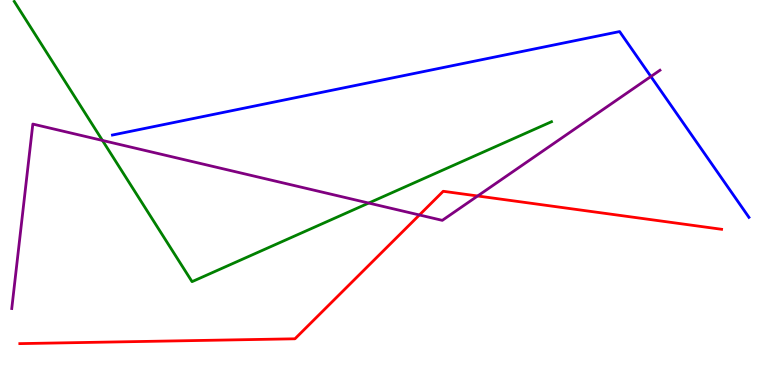[{'lines': ['blue', 'red'], 'intersections': []}, {'lines': ['green', 'red'], 'intersections': []}, {'lines': ['purple', 'red'], 'intersections': [{'x': 5.41, 'y': 4.42}, {'x': 6.16, 'y': 4.91}]}, {'lines': ['blue', 'green'], 'intersections': []}, {'lines': ['blue', 'purple'], 'intersections': [{'x': 8.4, 'y': 8.01}]}, {'lines': ['green', 'purple'], 'intersections': [{'x': 1.32, 'y': 6.35}, {'x': 4.76, 'y': 4.73}]}]